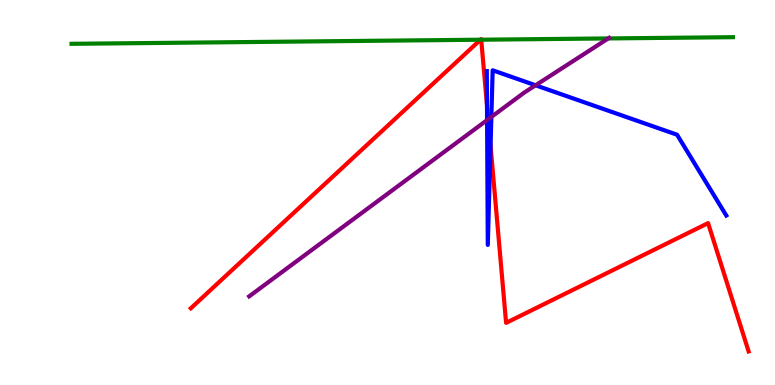[{'lines': ['blue', 'red'], 'intersections': [{'x': 6.28, 'y': 7.26}, {'x': 6.33, 'y': 6.21}]}, {'lines': ['green', 'red'], 'intersections': [{'x': 6.2, 'y': 8.97}, {'x': 6.21, 'y': 8.97}]}, {'lines': ['purple', 'red'], 'intersections': [{'x': 6.3, 'y': 6.9}]}, {'lines': ['blue', 'green'], 'intersections': []}, {'lines': ['blue', 'purple'], 'intersections': [{'x': 6.28, 'y': 6.88}, {'x': 6.34, 'y': 6.96}, {'x': 6.91, 'y': 7.78}]}, {'lines': ['green', 'purple'], 'intersections': [{'x': 7.85, 'y': 9.0}]}]